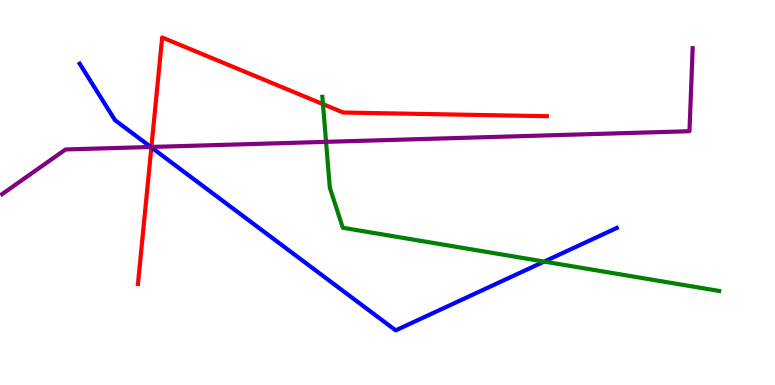[{'lines': ['blue', 'red'], 'intersections': [{'x': 1.95, 'y': 6.17}]}, {'lines': ['green', 'red'], 'intersections': [{'x': 4.17, 'y': 7.3}]}, {'lines': ['purple', 'red'], 'intersections': [{'x': 1.95, 'y': 6.18}]}, {'lines': ['blue', 'green'], 'intersections': [{'x': 7.02, 'y': 3.21}]}, {'lines': ['blue', 'purple'], 'intersections': [{'x': 1.95, 'y': 6.18}]}, {'lines': ['green', 'purple'], 'intersections': [{'x': 4.21, 'y': 6.32}]}]